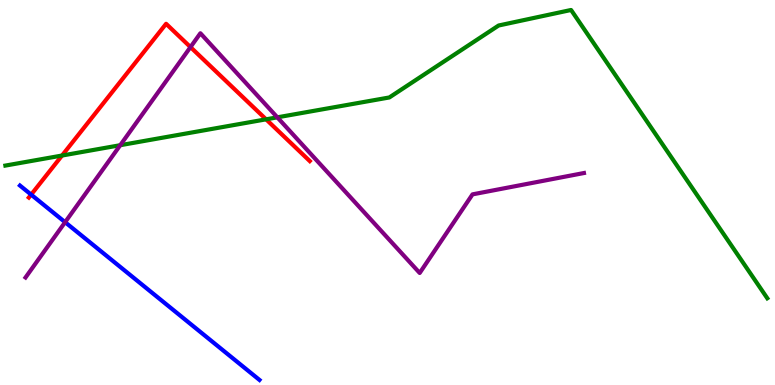[{'lines': ['blue', 'red'], 'intersections': [{'x': 0.402, 'y': 4.94}]}, {'lines': ['green', 'red'], 'intersections': [{'x': 0.8, 'y': 5.96}, {'x': 3.43, 'y': 6.9}]}, {'lines': ['purple', 'red'], 'intersections': [{'x': 2.46, 'y': 8.78}]}, {'lines': ['blue', 'green'], 'intersections': []}, {'lines': ['blue', 'purple'], 'intersections': [{'x': 0.84, 'y': 4.23}]}, {'lines': ['green', 'purple'], 'intersections': [{'x': 1.55, 'y': 6.23}, {'x': 3.58, 'y': 6.95}]}]